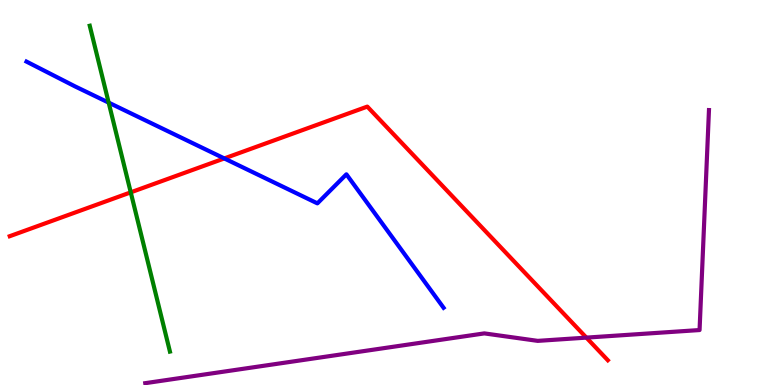[{'lines': ['blue', 'red'], 'intersections': [{'x': 2.89, 'y': 5.88}]}, {'lines': ['green', 'red'], 'intersections': [{'x': 1.69, 'y': 5.0}]}, {'lines': ['purple', 'red'], 'intersections': [{'x': 7.57, 'y': 1.23}]}, {'lines': ['blue', 'green'], 'intersections': [{'x': 1.4, 'y': 7.33}]}, {'lines': ['blue', 'purple'], 'intersections': []}, {'lines': ['green', 'purple'], 'intersections': []}]